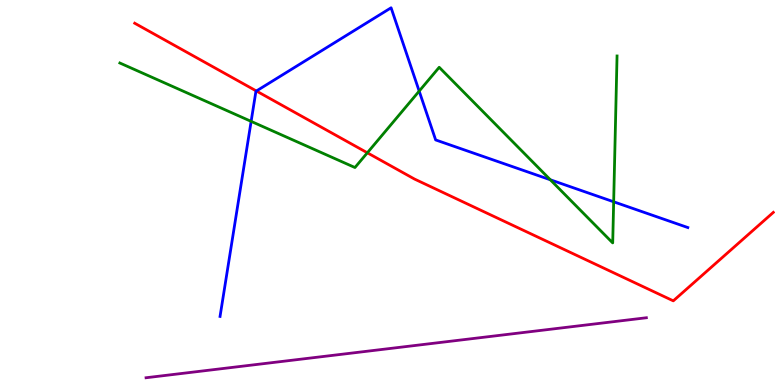[{'lines': ['blue', 'red'], 'intersections': [{'x': 3.31, 'y': 7.64}]}, {'lines': ['green', 'red'], 'intersections': [{'x': 4.74, 'y': 6.03}]}, {'lines': ['purple', 'red'], 'intersections': []}, {'lines': ['blue', 'green'], 'intersections': [{'x': 3.24, 'y': 6.85}, {'x': 5.41, 'y': 7.63}, {'x': 7.1, 'y': 5.33}, {'x': 7.92, 'y': 4.76}]}, {'lines': ['blue', 'purple'], 'intersections': []}, {'lines': ['green', 'purple'], 'intersections': []}]